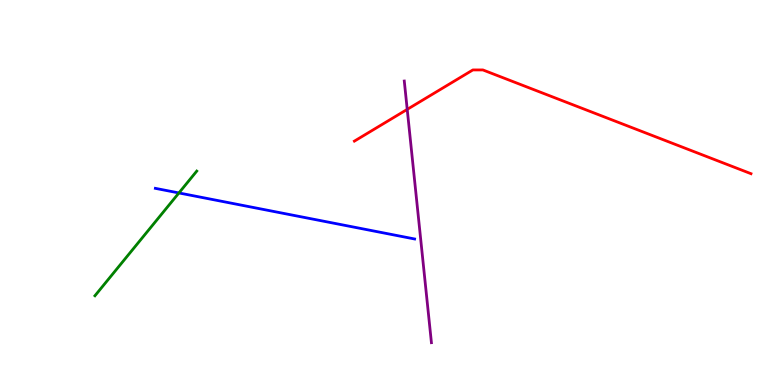[{'lines': ['blue', 'red'], 'intersections': []}, {'lines': ['green', 'red'], 'intersections': []}, {'lines': ['purple', 'red'], 'intersections': [{'x': 5.25, 'y': 7.16}]}, {'lines': ['blue', 'green'], 'intersections': [{'x': 2.31, 'y': 4.99}]}, {'lines': ['blue', 'purple'], 'intersections': []}, {'lines': ['green', 'purple'], 'intersections': []}]